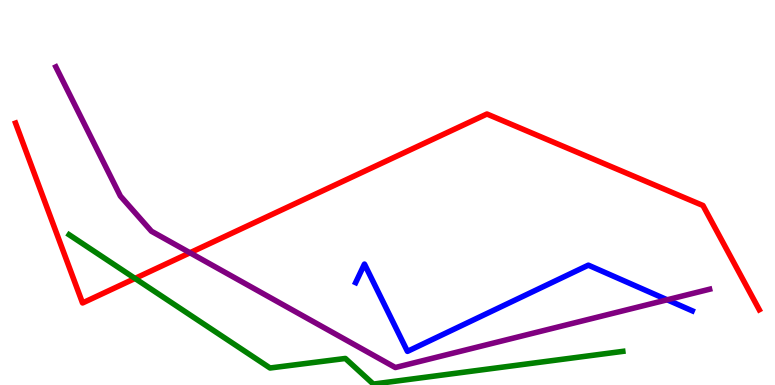[{'lines': ['blue', 'red'], 'intersections': []}, {'lines': ['green', 'red'], 'intersections': [{'x': 1.74, 'y': 2.77}]}, {'lines': ['purple', 'red'], 'intersections': [{'x': 2.45, 'y': 3.43}]}, {'lines': ['blue', 'green'], 'intersections': []}, {'lines': ['blue', 'purple'], 'intersections': [{'x': 8.61, 'y': 2.21}]}, {'lines': ['green', 'purple'], 'intersections': []}]